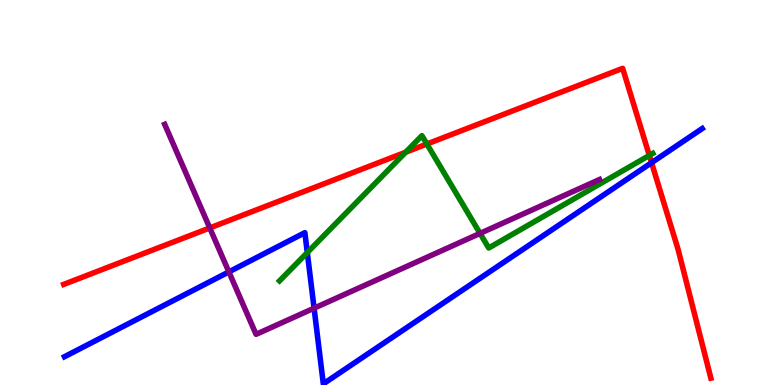[{'lines': ['blue', 'red'], 'intersections': [{'x': 8.41, 'y': 5.77}]}, {'lines': ['green', 'red'], 'intersections': [{'x': 5.23, 'y': 6.05}, {'x': 5.51, 'y': 6.26}, {'x': 8.38, 'y': 5.96}]}, {'lines': ['purple', 'red'], 'intersections': [{'x': 2.71, 'y': 4.08}]}, {'lines': ['blue', 'green'], 'intersections': [{'x': 3.97, 'y': 3.44}]}, {'lines': ['blue', 'purple'], 'intersections': [{'x': 2.95, 'y': 2.94}, {'x': 4.05, 'y': 2.0}]}, {'lines': ['green', 'purple'], 'intersections': [{'x': 6.19, 'y': 3.94}]}]